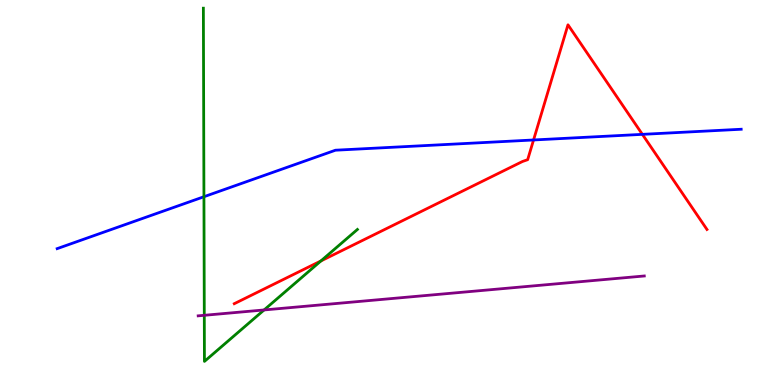[{'lines': ['blue', 'red'], 'intersections': [{'x': 6.88, 'y': 6.36}, {'x': 8.29, 'y': 6.51}]}, {'lines': ['green', 'red'], 'intersections': [{'x': 4.14, 'y': 3.22}]}, {'lines': ['purple', 'red'], 'intersections': []}, {'lines': ['blue', 'green'], 'intersections': [{'x': 2.63, 'y': 4.89}]}, {'lines': ['blue', 'purple'], 'intersections': []}, {'lines': ['green', 'purple'], 'intersections': [{'x': 2.64, 'y': 1.81}, {'x': 3.41, 'y': 1.95}]}]